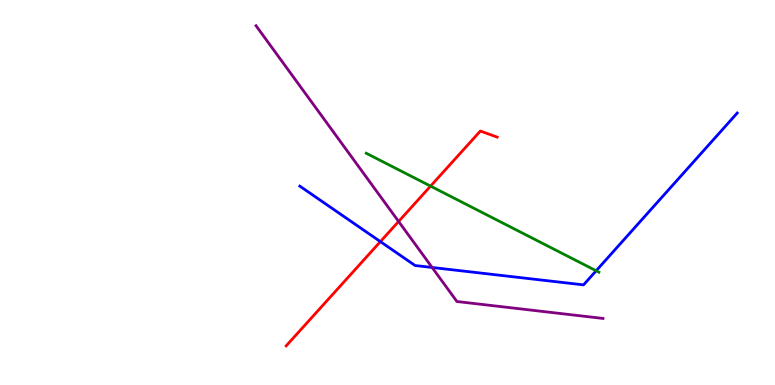[{'lines': ['blue', 'red'], 'intersections': [{'x': 4.91, 'y': 3.72}]}, {'lines': ['green', 'red'], 'intersections': [{'x': 5.56, 'y': 5.17}]}, {'lines': ['purple', 'red'], 'intersections': [{'x': 5.14, 'y': 4.25}]}, {'lines': ['blue', 'green'], 'intersections': [{'x': 7.69, 'y': 2.97}]}, {'lines': ['blue', 'purple'], 'intersections': [{'x': 5.58, 'y': 3.05}]}, {'lines': ['green', 'purple'], 'intersections': []}]